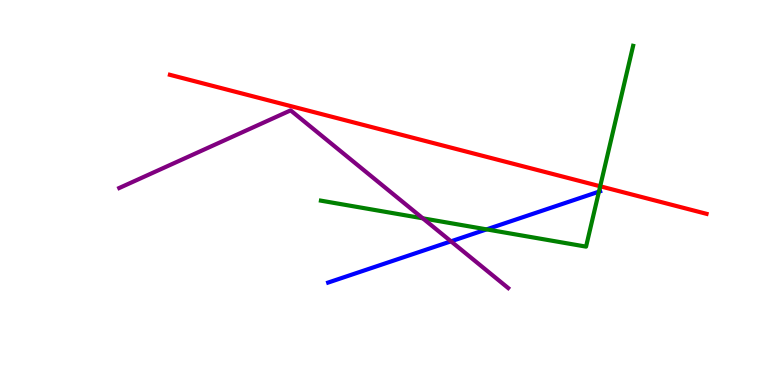[{'lines': ['blue', 'red'], 'intersections': []}, {'lines': ['green', 'red'], 'intersections': [{'x': 7.74, 'y': 5.16}]}, {'lines': ['purple', 'red'], 'intersections': []}, {'lines': ['blue', 'green'], 'intersections': [{'x': 6.28, 'y': 4.04}, {'x': 7.73, 'y': 5.02}]}, {'lines': ['blue', 'purple'], 'intersections': [{'x': 5.82, 'y': 3.73}]}, {'lines': ['green', 'purple'], 'intersections': [{'x': 5.46, 'y': 4.33}]}]